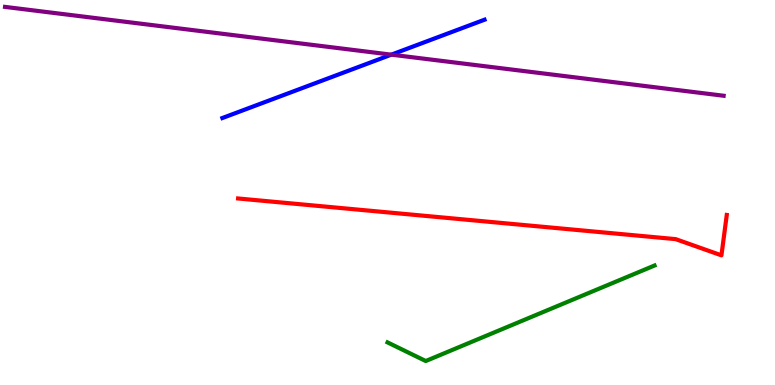[{'lines': ['blue', 'red'], 'intersections': []}, {'lines': ['green', 'red'], 'intersections': []}, {'lines': ['purple', 'red'], 'intersections': []}, {'lines': ['blue', 'green'], 'intersections': []}, {'lines': ['blue', 'purple'], 'intersections': [{'x': 5.05, 'y': 8.58}]}, {'lines': ['green', 'purple'], 'intersections': []}]